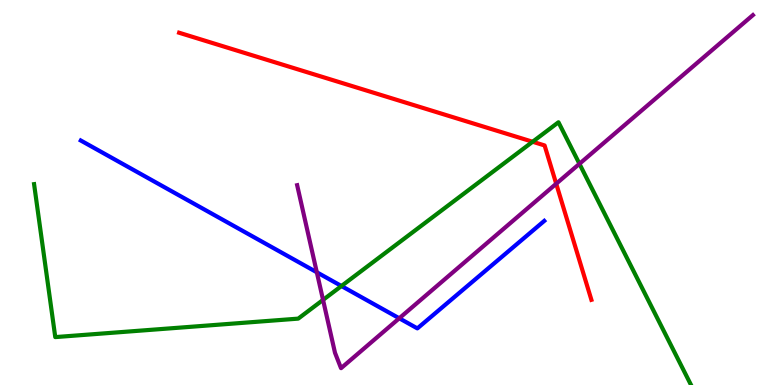[{'lines': ['blue', 'red'], 'intersections': []}, {'lines': ['green', 'red'], 'intersections': [{'x': 6.87, 'y': 6.32}]}, {'lines': ['purple', 'red'], 'intersections': [{'x': 7.18, 'y': 5.23}]}, {'lines': ['blue', 'green'], 'intersections': [{'x': 4.41, 'y': 2.57}]}, {'lines': ['blue', 'purple'], 'intersections': [{'x': 4.09, 'y': 2.93}, {'x': 5.15, 'y': 1.73}]}, {'lines': ['green', 'purple'], 'intersections': [{'x': 4.17, 'y': 2.21}, {'x': 7.48, 'y': 5.74}]}]